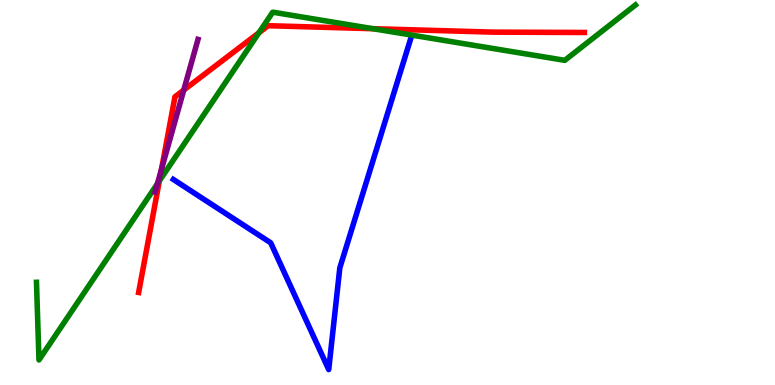[{'lines': ['blue', 'red'], 'intersections': []}, {'lines': ['green', 'red'], 'intersections': [{'x': 2.06, 'y': 5.3}, {'x': 3.34, 'y': 9.15}, {'x': 4.81, 'y': 9.25}]}, {'lines': ['purple', 'red'], 'intersections': [{'x': 2.08, 'y': 5.61}, {'x': 2.37, 'y': 7.66}]}, {'lines': ['blue', 'green'], 'intersections': []}, {'lines': ['blue', 'purple'], 'intersections': []}, {'lines': ['green', 'purple'], 'intersections': [{'x': 2.03, 'y': 5.23}]}]